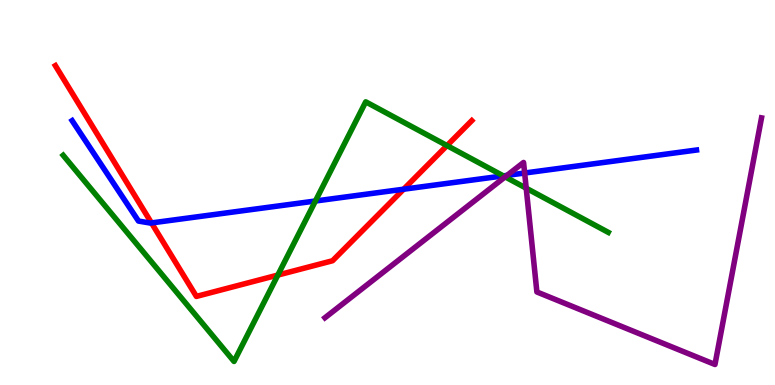[{'lines': ['blue', 'red'], 'intersections': [{'x': 1.95, 'y': 4.21}, {'x': 5.21, 'y': 5.09}]}, {'lines': ['green', 'red'], 'intersections': [{'x': 3.59, 'y': 2.86}, {'x': 5.77, 'y': 6.22}]}, {'lines': ['purple', 'red'], 'intersections': []}, {'lines': ['blue', 'green'], 'intersections': [{'x': 4.07, 'y': 4.78}, {'x': 6.49, 'y': 5.43}]}, {'lines': ['blue', 'purple'], 'intersections': [{'x': 6.54, 'y': 5.44}, {'x': 6.77, 'y': 5.51}]}, {'lines': ['green', 'purple'], 'intersections': [{'x': 6.52, 'y': 5.41}, {'x': 6.79, 'y': 5.11}]}]